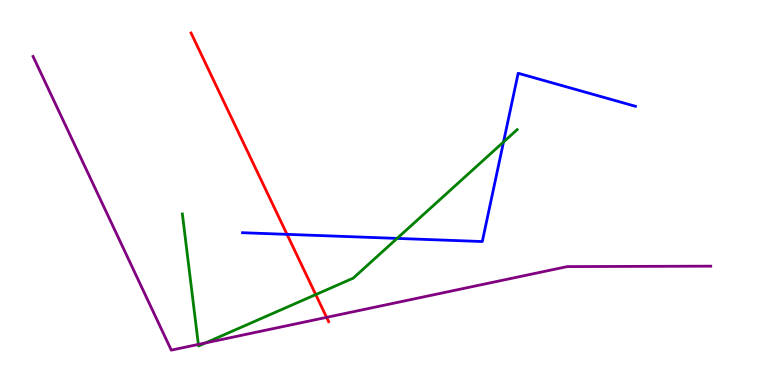[{'lines': ['blue', 'red'], 'intersections': [{'x': 3.7, 'y': 3.91}]}, {'lines': ['green', 'red'], 'intersections': [{'x': 4.07, 'y': 2.35}]}, {'lines': ['purple', 'red'], 'intersections': [{'x': 4.21, 'y': 1.76}]}, {'lines': ['blue', 'green'], 'intersections': [{'x': 5.12, 'y': 3.81}, {'x': 6.5, 'y': 6.31}]}, {'lines': ['blue', 'purple'], 'intersections': []}, {'lines': ['green', 'purple'], 'intersections': [{'x': 2.56, 'y': 1.05}, {'x': 2.65, 'y': 1.09}]}]